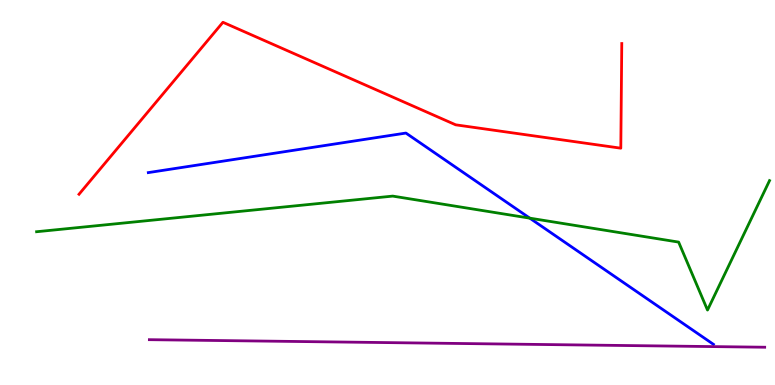[{'lines': ['blue', 'red'], 'intersections': []}, {'lines': ['green', 'red'], 'intersections': []}, {'lines': ['purple', 'red'], 'intersections': []}, {'lines': ['blue', 'green'], 'intersections': [{'x': 6.84, 'y': 4.33}]}, {'lines': ['blue', 'purple'], 'intersections': []}, {'lines': ['green', 'purple'], 'intersections': []}]